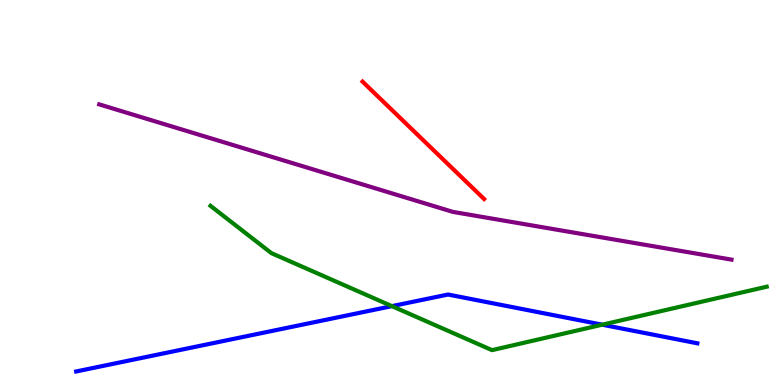[{'lines': ['blue', 'red'], 'intersections': []}, {'lines': ['green', 'red'], 'intersections': []}, {'lines': ['purple', 'red'], 'intersections': []}, {'lines': ['blue', 'green'], 'intersections': [{'x': 5.06, 'y': 2.05}, {'x': 7.77, 'y': 1.57}]}, {'lines': ['blue', 'purple'], 'intersections': []}, {'lines': ['green', 'purple'], 'intersections': []}]